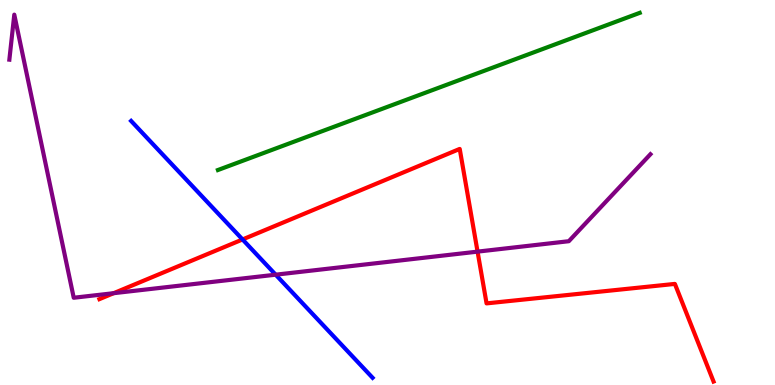[{'lines': ['blue', 'red'], 'intersections': [{'x': 3.13, 'y': 3.78}]}, {'lines': ['green', 'red'], 'intersections': []}, {'lines': ['purple', 'red'], 'intersections': [{'x': 1.47, 'y': 2.38}, {'x': 6.16, 'y': 3.46}]}, {'lines': ['blue', 'green'], 'intersections': []}, {'lines': ['blue', 'purple'], 'intersections': [{'x': 3.56, 'y': 2.87}]}, {'lines': ['green', 'purple'], 'intersections': []}]